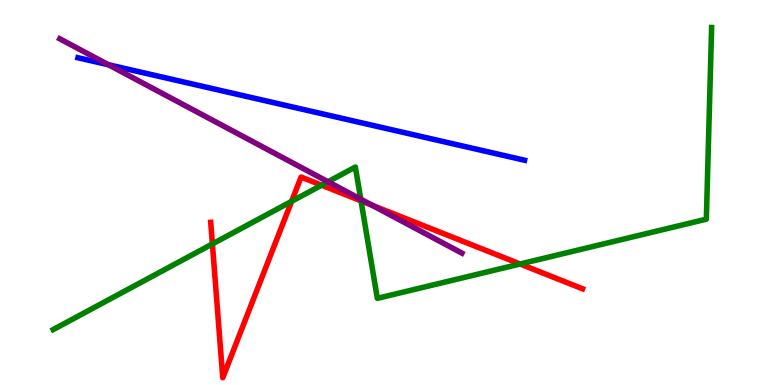[{'lines': ['blue', 'red'], 'intersections': []}, {'lines': ['green', 'red'], 'intersections': [{'x': 2.74, 'y': 3.66}, {'x': 3.76, 'y': 4.77}, {'x': 4.15, 'y': 5.19}, {'x': 4.66, 'y': 4.78}, {'x': 6.71, 'y': 3.14}]}, {'lines': ['purple', 'red'], 'intersections': [{'x': 4.8, 'y': 4.67}]}, {'lines': ['blue', 'green'], 'intersections': []}, {'lines': ['blue', 'purple'], 'intersections': [{'x': 1.4, 'y': 8.32}]}, {'lines': ['green', 'purple'], 'intersections': [{'x': 4.23, 'y': 5.28}, {'x': 4.65, 'y': 4.83}]}]